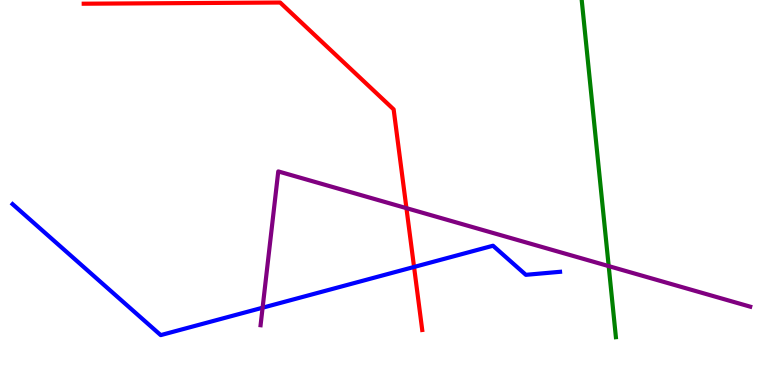[{'lines': ['blue', 'red'], 'intersections': [{'x': 5.34, 'y': 3.07}]}, {'lines': ['green', 'red'], 'intersections': []}, {'lines': ['purple', 'red'], 'intersections': [{'x': 5.24, 'y': 4.59}]}, {'lines': ['blue', 'green'], 'intersections': []}, {'lines': ['blue', 'purple'], 'intersections': [{'x': 3.39, 'y': 2.01}]}, {'lines': ['green', 'purple'], 'intersections': [{'x': 7.85, 'y': 3.09}]}]